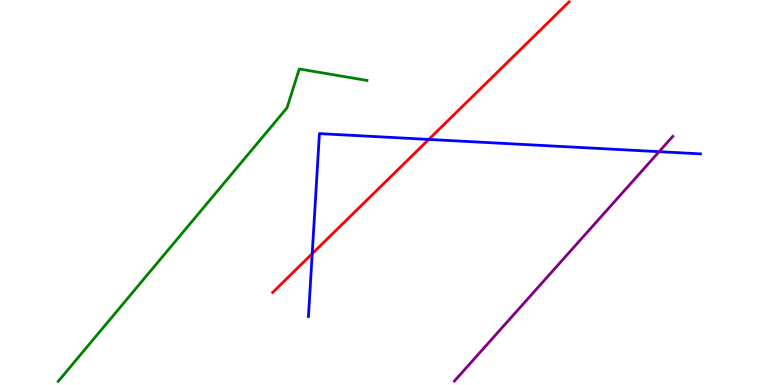[{'lines': ['blue', 'red'], 'intersections': [{'x': 4.03, 'y': 3.41}, {'x': 5.53, 'y': 6.38}]}, {'lines': ['green', 'red'], 'intersections': []}, {'lines': ['purple', 'red'], 'intersections': []}, {'lines': ['blue', 'green'], 'intersections': []}, {'lines': ['blue', 'purple'], 'intersections': [{'x': 8.5, 'y': 6.06}]}, {'lines': ['green', 'purple'], 'intersections': []}]